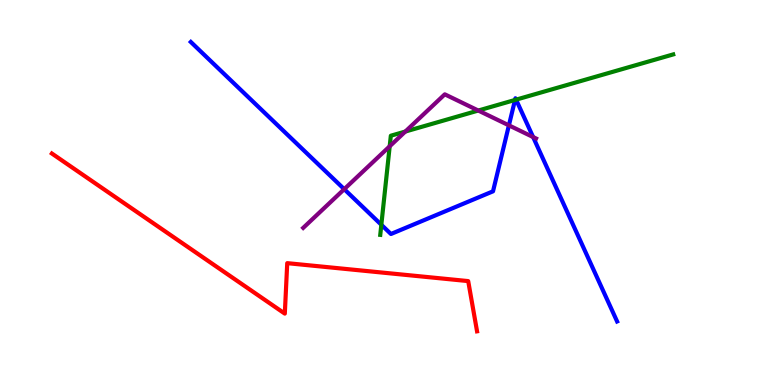[{'lines': ['blue', 'red'], 'intersections': []}, {'lines': ['green', 'red'], 'intersections': []}, {'lines': ['purple', 'red'], 'intersections': []}, {'lines': ['blue', 'green'], 'intersections': [{'x': 4.92, 'y': 4.16}, {'x': 6.65, 'y': 7.4}, {'x': 6.66, 'y': 7.41}]}, {'lines': ['blue', 'purple'], 'intersections': [{'x': 4.44, 'y': 5.09}, {'x': 6.57, 'y': 6.74}, {'x': 6.88, 'y': 6.44}]}, {'lines': ['green', 'purple'], 'intersections': [{'x': 5.03, 'y': 6.2}, {'x': 5.23, 'y': 6.58}, {'x': 6.17, 'y': 7.13}]}]